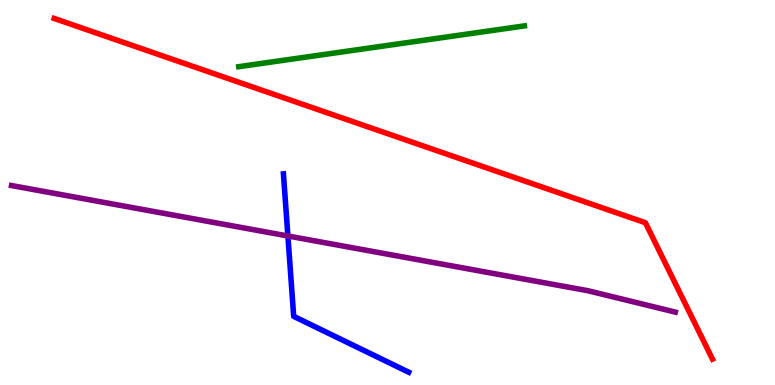[{'lines': ['blue', 'red'], 'intersections': []}, {'lines': ['green', 'red'], 'intersections': []}, {'lines': ['purple', 'red'], 'intersections': []}, {'lines': ['blue', 'green'], 'intersections': []}, {'lines': ['blue', 'purple'], 'intersections': [{'x': 3.71, 'y': 3.87}]}, {'lines': ['green', 'purple'], 'intersections': []}]